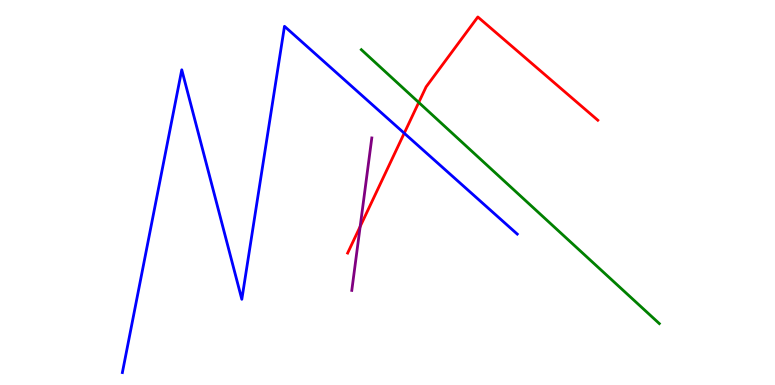[{'lines': ['blue', 'red'], 'intersections': [{'x': 5.22, 'y': 6.54}]}, {'lines': ['green', 'red'], 'intersections': [{'x': 5.4, 'y': 7.34}]}, {'lines': ['purple', 'red'], 'intersections': [{'x': 4.65, 'y': 4.12}]}, {'lines': ['blue', 'green'], 'intersections': []}, {'lines': ['blue', 'purple'], 'intersections': []}, {'lines': ['green', 'purple'], 'intersections': []}]